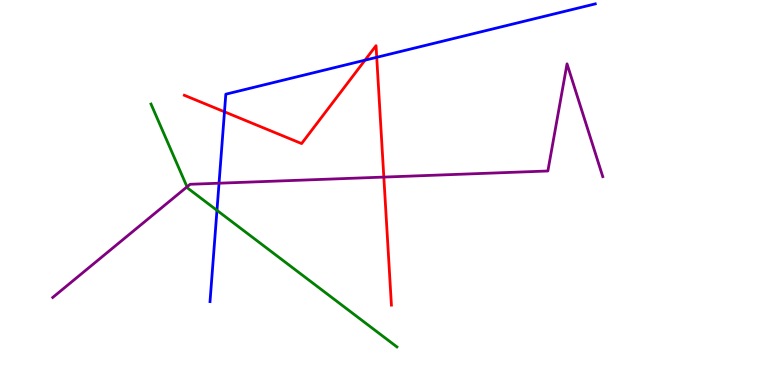[{'lines': ['blue', 'red'], 'intersections': [{'x': 2.9, 'y': 7.1}, {'x': 4.71, 'y': 8.44}, {'x': 4.86, 'y': 8.51}]}, {'lines': ['green', 'red'], 'intersections': []}, {'lines': ['purple', 'red'], 'intersections': [{'x': 4.95, 'y': 5.4}]}, {'lines': ['blue', 'green'], 'intersections': [{'x': 2.8, 'y': 4.54}]}, {'lines': ['blue', 'purple'], 'intersections': [{'x': 2.83, 'y': 5.24}]}, {'lines': ['green', 'purple'], 'intersections': [{'x': 2.41, 'y': 5.15}]}]